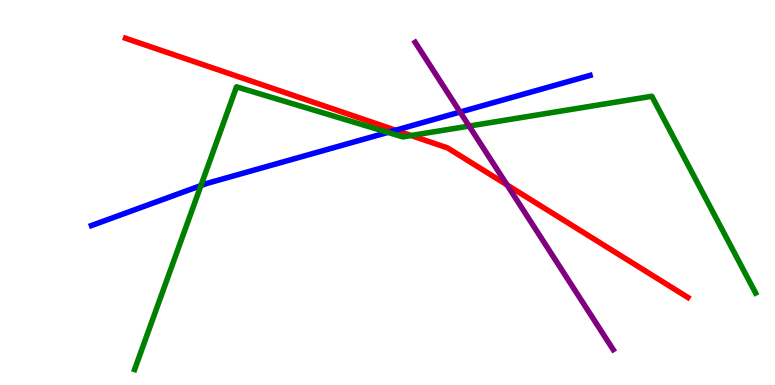[{'lines': ['blue', 'red'], 'intersections': [{'x': 5.1, 'y': 6.62}]}, {'lines': ['green', 'red'], 'intersections': [{'x': 5.31, 'y': 6.48}]}, {'lines': ['purple', 'red'], 'intersections': [{'x': 6.54, 'y': 5.2}]}, {'lines': ['blue', 'green'], 'intersections': [{'x': 2.59, 'y': 5.18}, {'x': 5.01, 'y': 6.56}]}, {'lines': ['blue', 'purple'], 'intersections': [{'x': 5.94, 'y': 7.09}]}, {'lines': ['green', 'purple'], 'intersections': [{'x': 6.05, 'y': 6.73}]}]